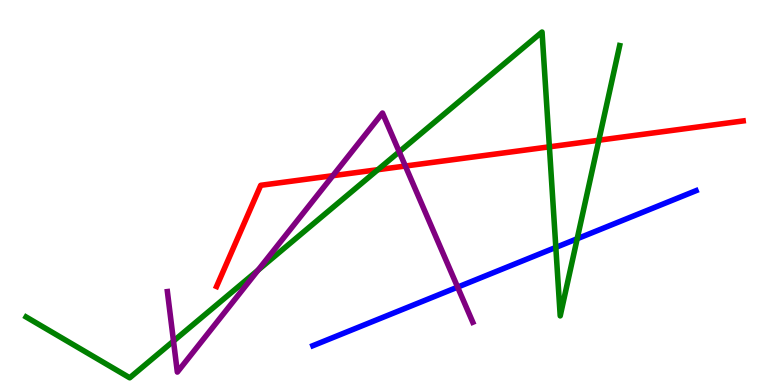[{'lines': ['blue', 'red'], 'intersections': []}, {'lines': ['green', 'red'], 'intersections': [{'x': 4.88, 'y': 5.59}, {'x': 7.09, 'y': 6.19}, {'x': 7.73, 'y': 6.36}]}, {'lines': ['purple', 'red'], 'intersections': [{'x': 4.29, 'y': 5.44}, {'x': 5.23, 'y': 5.69}]}, {'lines': ['blue', 'green'], 'intersections': [{'x': 7.17, 'y': 3.57}, {'x': 7.45, 'y': 3.8}]}, {'lines': ['blue', 'purple'], 'intersections': [{'x': 5.9, 'y': 2.54}]}, {'lines': ['green', 'purple'], 'intersections': [{'x': 2.24, 'y': 1.14}, {'x': 3.33, 'y': 2.98}, {'x': 5.15, 'y': 6.06}]}]